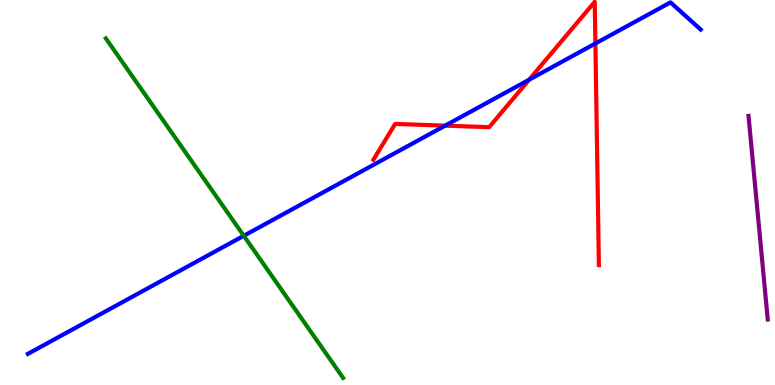[{'lines': ['blue', 'red'], 'intersections': [{'x': 5.74, 'y': 6.74}, {'x': 6.83, 'y': 7.93}, {'x': 7.68, 'y': 8.87}]}, {'lines': ['green', 'red'], 'intersections': []}, {'lines': ['purple', 'red'], 'intersections': []}, {'lines': ['blue', 'green'], 'intersections': [{'x': 3.15, 'y': 3.88}]}, {'lines': ['blue', 'purple'], 'intersections': []}, {'lines': ['green', 'purple'], 'intersections': []}]